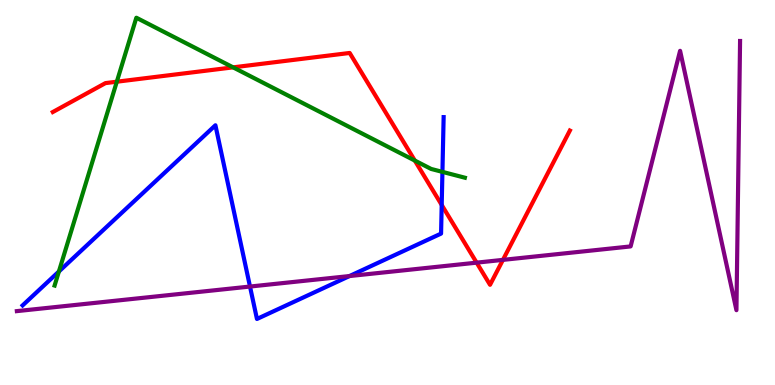[{'lines': ['blue', 'red'], 'intersections': [{'x': 5.7, 'y': 4.68}]}, {'lines': ['green', 'red'], 'intersections': [{'x': 1.51, 'y': 7.88}, {'x': 3.01, 'y': 8.25}, {'x': 5.35, 'y': 5.83}]}, {'lines': ['purple', 'red'], 'intersections': [{'x': 6.15, 'y': 3.18}, {'x': 6.49, 'y': 3.25}]}, {'lines': ['blue', 'green'], 'intersections': [{'x': 0.76, 'y': 2.95}, {'x': 5.71, 'y': 5.54}]}, {'lines': ['blue', 'purple'], 'intersections': [{'x': 3.23, 'y': 2.56}, {'x': 4.51, 'y': 2.83}]}, {'lines': ['green', 'purple'], 'intersections': []}]